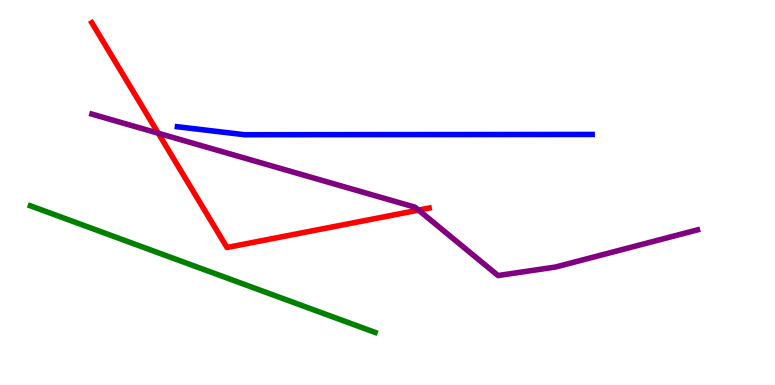[{'lines': ['blue', 'red'], 'intersections': []}, {'lines': ['green', 'red'], 'intersections': []}, {'lines': ['purple', 'red'], 'intersections': [{'x': 2.04, 'y': 6.54}, {'x': 5.4, 'y': 4.54}]}, {'lines': ['blue', 'green'], 'intersections': []}, {'lines': ['blue', 'purple'], 'intersections': []}, {'lines': ['green', 'purple'], 'intersections': []}]